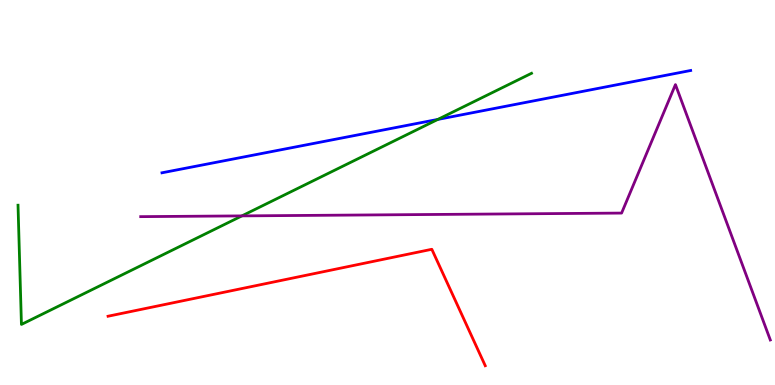[{'lines': ['blue', 'red'], 'intersections': []}, {'lines': ['green', 'red'], 'intersections': []}, {'lines': ['purple', 'red'], 'intersections': []}, {'lines': ['blue', 'green'], 'intersections': [{'x': 5.65, 'y': 6.9}]}, {'lines': ['blue', 'purple'], 'intersections': []}, {'lines': ['green', 'purple'], 'intersections': [{'x': 3.12, 'y': 4.39}]}]